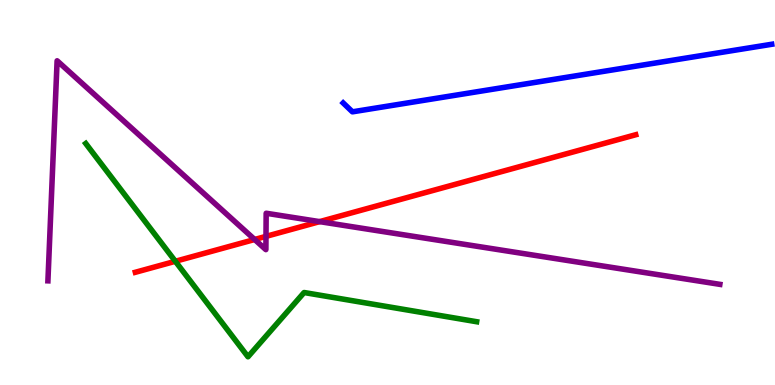[{'lines': ['blue', 'red'], 'intersections': []}, {'lines': ['green', 'red'], 'intersections': [{'x': 2.26, 'y': 3.21}]}, {'lines': ['purple', 'red'], 'intersections': [{'x': 3.29, 'y': 3.78}, {'x': 3.43, 'y': 3.86}, {'x': 4.12, 'y': 4.24}]}, {'lines': ['blue', 'green'], 'intersections': []}, {'lines': ['blue', 'purple'], 'intersections': []}, {'lines': ['green', 'purple'], 'intersections': []}]